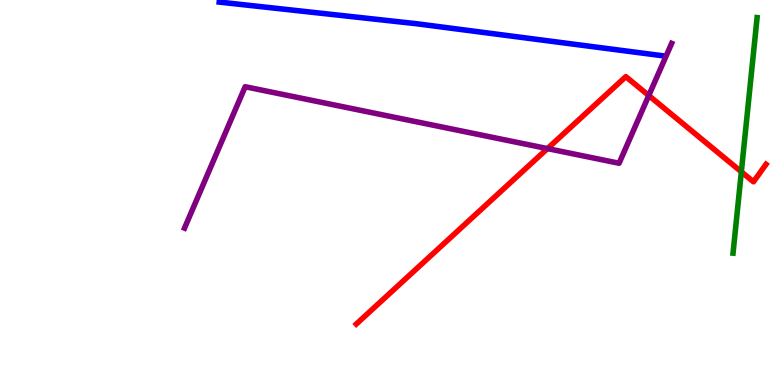[{'lines': ['blue', 'red'], 'intersections': []}, {'lines': ['green', 'red'], 'intersections': [{'x': 9.57, 'y': 5.54}]}, {'lines': ['purple', 'red'], 'intersections': [{'x': 7.06, 'y': 6.14}, {'x': 8.37, 'y': 7.52}]}, {'lines': ['blue', 'green'], 'intersections': []}, {'lines': ['blue', 'purple'], 'intersections': []}, {'lines': ['green', 'purple'], 'intersections': []}]